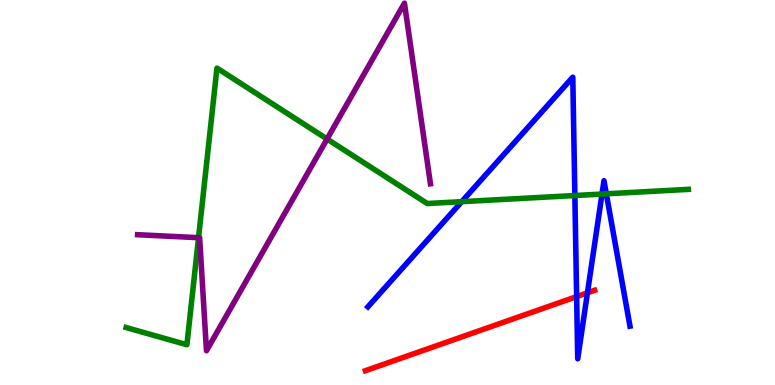[{'lines': ['blue', 'red'], 'intersections': [{'x': 7.44, 'y': 2.3}, {'x': 7.58, 'y': 2.39}]}, {'lines': ['green', 'red'], 'intersections': []}, {'lines': ['purple', 'red'], 'intersections': []}, {'lines': ['blue', 'green'], 'intersections': [{'x': 5.96, 'y': 4.76}, {'x': 7.42, 'y': 4.92}, {'x': 7.77, 'y': 4.96}, {'x': 7.82, 'y': 4.97}]}, {'lines': ['blue', 'purple'], 'intersections': []}, {'lines': ['green', 'purple'], 'intersections': [{'x': 2.56, 'y': 3.83}, {'x': 4.22, 'y': 6.39}]}]